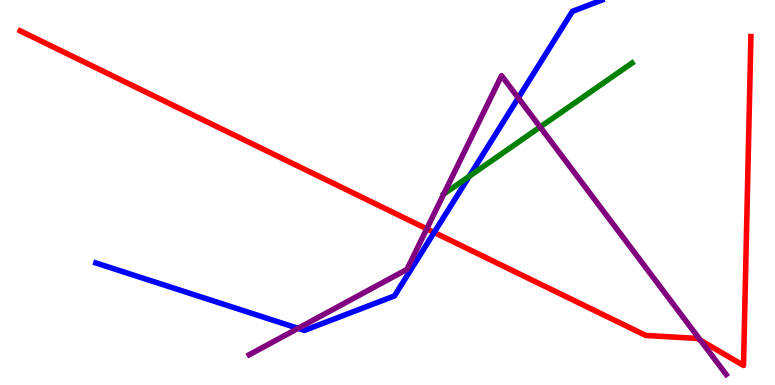[{'lines': ['blue', 'red'], 'intersections': [{'x': 5.6, 'y': 3.96}]}, {'lines': ['green', 'red'], 'intersections': []}, {'lines': ['purple', 'red'], 'intersections': [{'x': 5.51, 'y': 4.06}, {'x': 9.04, 'y': 1.16}]}, {'lines': ['blue', 'green'], 'intersections': [{'x': 6.05, 'y': 5.42}]}, {'lines': ['blue', 'purple'], 'intersections': [{'x': 3.85, 'y': 1.47}, {'x': 6.69, 'y': 7.46}]}, {'lines': ['green', 'purple'], 'intersections': [{'x': 6.97, 'y': 6.7}]}]